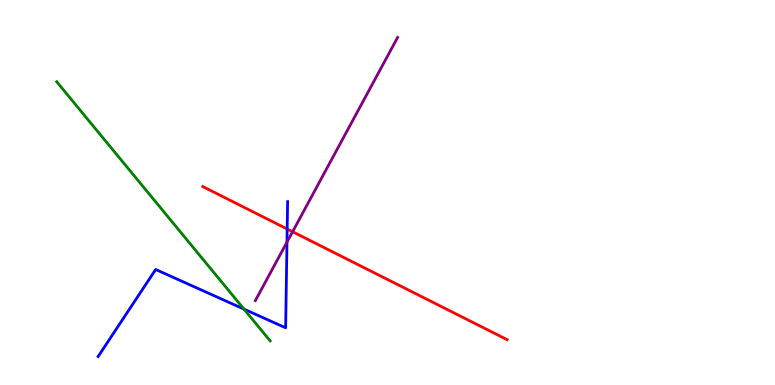[{'lines': ['blue', 'red'], 'intersections': [{'x': 3.71, 'y': 4.05}]}, {'lines': ['green', 'red'], 'intersections': []}, {'lines': ['purple', 'red'], 'intersections': [{'x': 3.78, 'y': 3.98}]}, {'lines': ['blue', 'green'], 'intersections': [{'x': 3.15, 'y': 1.97}]}, {'lines': ['blue', 'purple'], 'intersections': [{'x': 3.7, 'y': 3.71}]}, {'lines': ['green', 'purple'], 'intersections': []}]